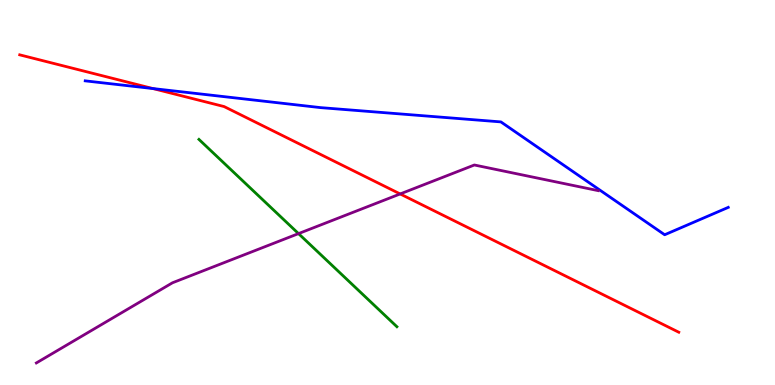[{'lines': ['blue', 'red'], 'intersections': [{'x': 1.97, 'y': 7.7}]}, {'lines': ['green', 'red'], 'intersections': []}, {'lines': ['purple', 'red'], 'intersections': [{'x': 5.16, 'y': 4.96}]}, {'lines': ['blue', 'green'], 'intersections': []}, {'lines': ['blue', 'purple'], 'intersections': []}, {'lines': ['green', 'purple'], 'intersections': [{'x': 3.85, 'y': 3.93}]}]